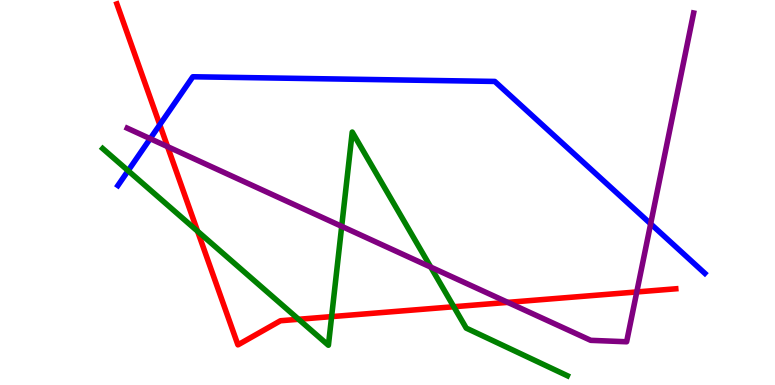[{'lines': ['blue', 'red'], 'intersections': [{'x': 2.06, 'y': 6.76}]}, {'lines': ['green', 'red'], 'intersections': [{'x': 2.55, 'y': 3.99}, {'x': 3.85, 'y': 1.71}, {'x': 4.28, 'y': 1.78}, {'x': 5.86, 'y': 2.03}]}, {'lines': ['purple', 'red'], 'intersections': [{'x': 2.16, 'y': 6.19}, {'x': 6.55, 'y': 2.15}, {'x': 8.22, 'y': 2.42}]}, {'lines': ['blue', 'green'], 'intersections': [{'x': 1.65, 'y': 5.57}]}, {'lines': ['blue', 'purple'], 'intersections': [{'x': 1.94, 'y': 6.4}, {'x': 8.4, 'y': 4.19}]}, {'lines': ['green', 'purple'], 'intersections': [{'x': 4.41, 'y': 4.12}, {'x': 5.56, 'y': 3.06}]}]